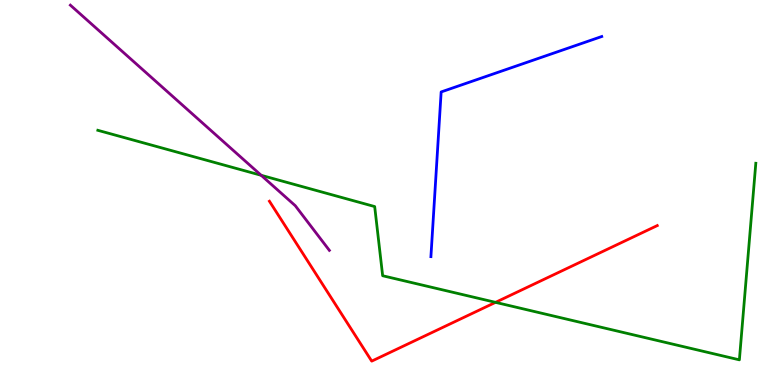[{'lines': ['blue', 'red'], 'intersections': []}, {'lines': ['green', 'red'], 'intersections': [{'x': 6.39, 'y': 2.15}]}, {'lines': ['purple', 'red'], 'intersections': []}, {'lines': ['blue', 'green'], 'intersections': []}, {'lines': ['blue', 'purple'], 'intersections': []}, {'lines': ['green', 'purple'], 'intersections': [{'x': 3.37, 'y': 5.45}]}]